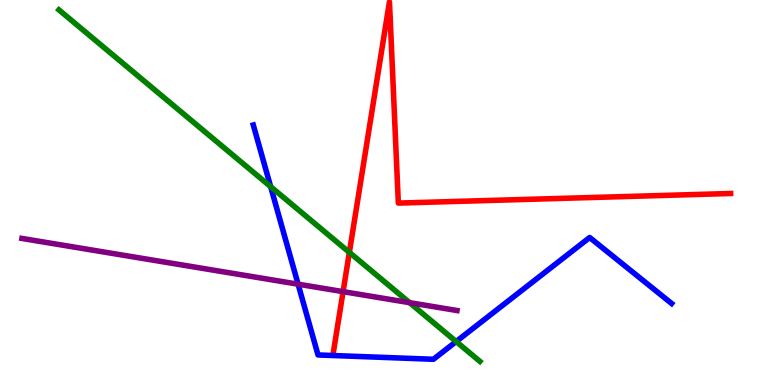[{'lines': ['blue', 'red'], 'intersections': []}, {'lines': ['green', 'red'], 'intersections': [{'x': 4.51, 'y': 3.44}]}, {'lines': ['purple', 'red'], 'intersections': [{'x': 4.43, 'y': 2.42}]}, {'lines': ['blue', 'green'], 'intersections': [{'x': 3.49, 'y': 5.15}, {'x': 5.89, 'y': 1.13}]}, {'lines': ['blue', 'purple'], 'intersections': [{'x': 3.85, 'y': 2.62}]}, {'lines': ['green', 'purple'], 'intersections': [{'x': 5.28, 'y': 2.14}]}]